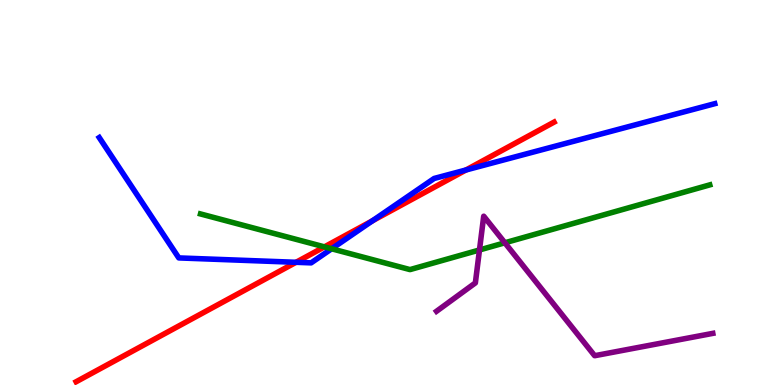[{'lines': ['blue', 'red'], 'intersections': [{'x': 3.82, 'y': 3.19}, {'x': 4.81, 'y': 4.27}, {'x': 6.01, 'y': 5.58}]}, {'lines': ['green', 'red'], 'intersections': [{'x': 4.19, 'y': 3.59}]}, {'lines': ['purple', 'red'], 'intersections': []}, {'lines': ['blue', 'green'], 'intersections': [{'x': 4.28, 'y': 3.54}]}, {'lines': ['blue', 'purple'], 'intersections': []}, {'lines': ['green', 'purple'], 'intersections': [{'x': 6.19, 'y': 3.51}, {'x': 6.51, 'y': 3.69}]}]